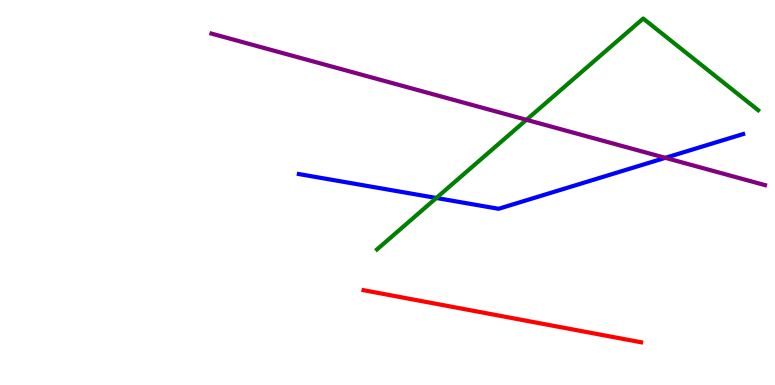[{'lines': ['blue', 'red'], 'intersections': []}, {'lines': ['green', 'red'], 'intersections': []}, {'lines': ['purple', 'red'], 'intersections': []}, {'lines': ['blue', 'green'], 'intersections': [{'x': 5.63, 'y': 4.86}]}, {'lines': ['blue', 'purple'], 'intersections': [{'x': 8.58, 'y': 5.9}]}, {'lines': ['green', 'purple'], 'intersections': [{'x': 6.79, 'y': 6.89}]}]